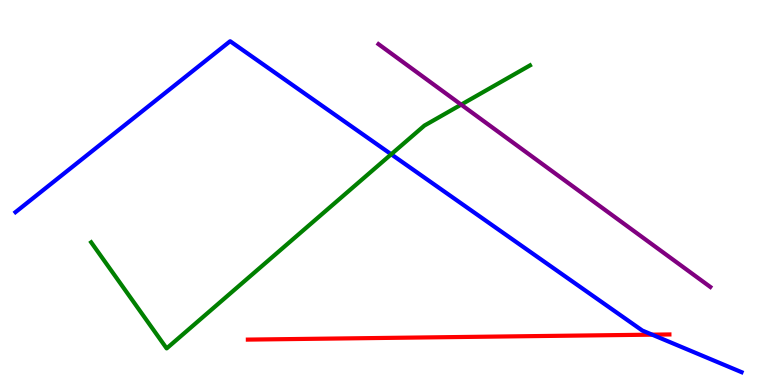[{'lines': ['blue', 'red'], 'intersections': [{'x': 8.41, 'y': 1.31}]}, {'lines': ['green', 'red'], 'intersections': []}, {'lines': ['purple', 'red'], 'intersections': []}, {'lines': ['blue', 'green'], 'intersections': [{'x': 5.05, 'y': 5.99}]}, {'lines': ['blue', 'purple'], 'intersections': []}, {'lines': ['green', 'purple'], 'intersections': [{'x': 5.95, 'y': 7.28}]}]